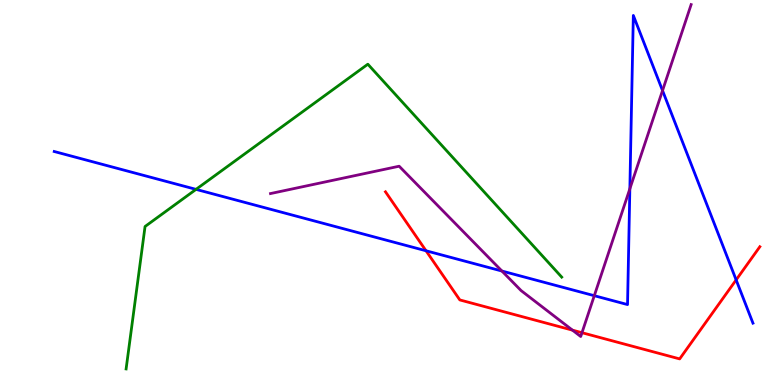[{'lines': ['blue', 'red'], 'intersections': [{'x': 5.5, 'y': 3.49}, {'x': 9.5, 'y': 2.73}]}, {'lines': ['green', 'red'], 'intersections': []}, {'lines': ['purple', 'red'], 'intersections': [{'x': 7.39, 'y': 1.42}, {'x': 7.51, 'y': 1.36}]}, {'lines': ['blue', 'green'], 'intersections': [{'x': 2.53, 'y': 5.08}]}, {'lines': ['blue', 'purple'], 'intersections': [{'x': 6.48, 'y': 2.96}, {'x': 7.67, 'y': 2.32}, {'x': 8.13, 'y': 5.1}, {'x': 8.55, 'y': 7.65}]}, {'lines': ['green', 'purple'], 'intersections': []}]